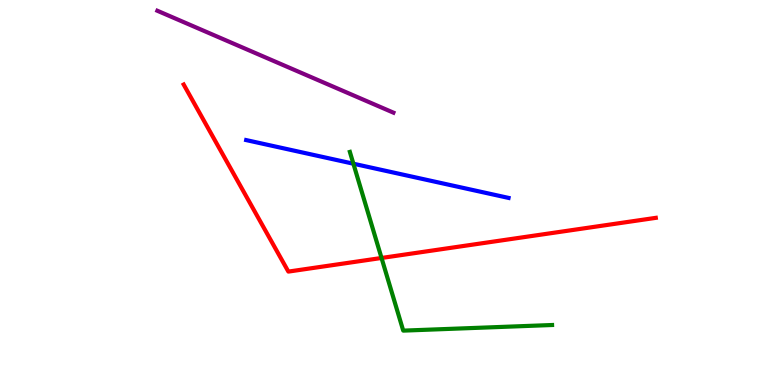[{'lines': ['blue', 'red'], 'intersections': []}, {'lines': ['green', 'red'], 'intersections': [{'x': 4.92, 'y': 3.3}]}, {'lines': ['purple', 'red'], 'intersections': []}, {'lines': ['blue', 'green'], 'intersections': [{'x': 4.56, 'y': 5.75}]}, {'lines': ['blue', 'purple'], 'intersections': []}, {'lines': ['green', 'purple'], 'intersections': []}]